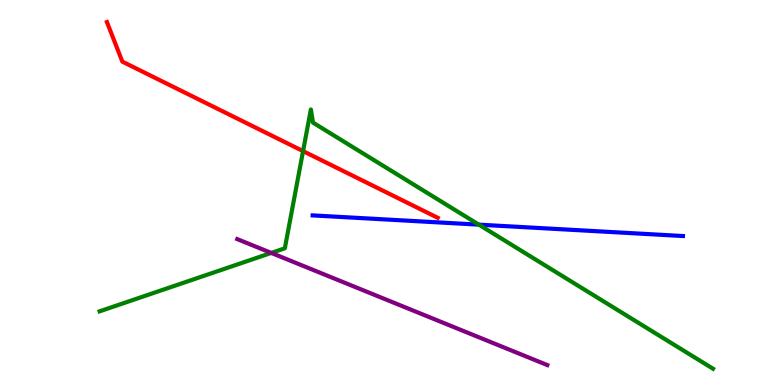[{'lines': ['blue', 'red'], 'intersections': []}, {'lines': ['green', 'red'], 'intersections': [{'x': 3.91, 'y': 6.07}]}, {'lines': ['purple', 'red'], 'intersections': []}, {'lines': ['blue', 'green'], 'intersections': [{'x': 6.18, 'y': 4.16}]}, {'lines': ['blue', 'purple'], 'intersections': []}, {'lines': ['green', 'purple'], 'intersections': [{'x': 3.5, 'y': 3.43}]}]